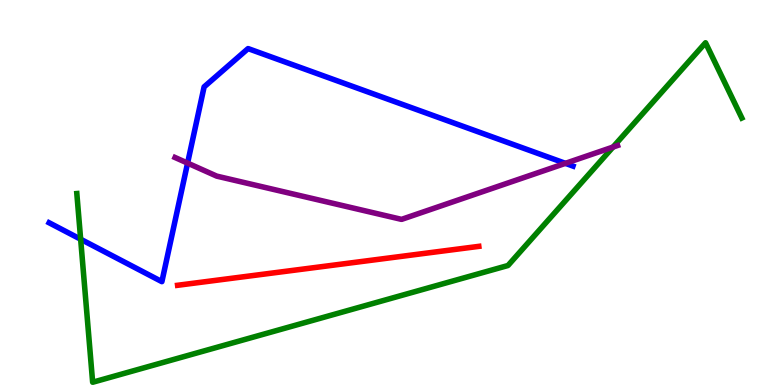[{'lines': ['blue', 'red'], 'intersections': []}, {'lines': ['green', 'red'], 'intersections': []}, {'lines': ['purple', 'red'], 'intersections': []}, {'lines': ['blue', 'green'], 'intersections': [{'x': 1.04, 'y': 3.79}]}, {'lines': ['blue', 'purple'], 'intersections': [{'x': 2.42, 'y': 5.76}, {'x': 7.3, 'y': 5.76}]}, {'lines': ['green', 'purple'], 'intersections': [{'x': 7.91, 'y': 6.18}]}]